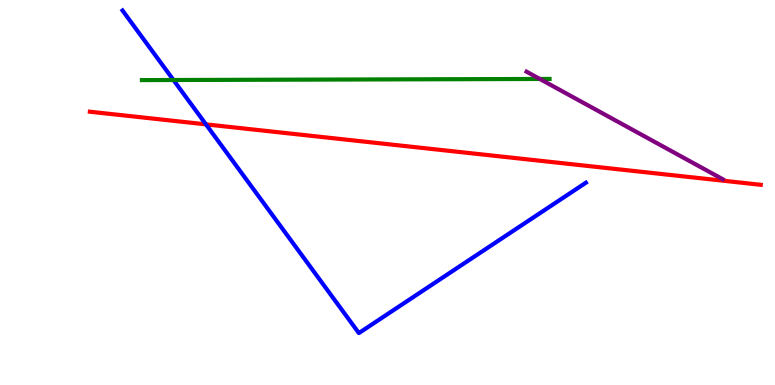[{'lines': ['blue', 'red'], 'intersections': [{'x': 2.66, 'y': 6.77}]}, {'lines': ['green', 'red'], 'intersections': []}, {'lines': ['purple', 'red'], 'intersections': []}, {'lines': ['blue', 'green'], 'intersections': [{'x': 2.24, 'y': 7.92}]}, {'lines': ['blue', 'purple'], 'intersections': []}, {'lines': ['green', 'purple'], 'intersections': [{'x': 6.97, 'y': 7.95}]}]